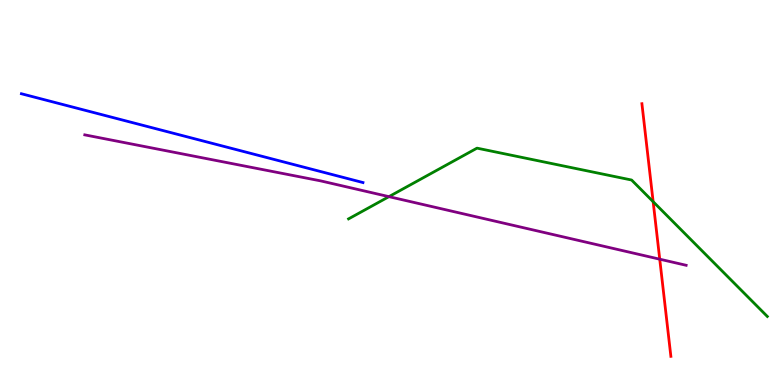[{'lines': ['blue', 'red'], 'intersections': []}, {'lines': ['green', 'red'], 'intersections': [{'x': 8.43, 'y': 4.76}]}, {'lines': ['purple', 'red'], 'intersections': [{'x': 8.51, 'y': 3.27}]}, {'lines': ['blue', 'green'], 'intersections': []}, {'lines': ['blue', 'purple'], 'intersections': []}, {'lines': ['green', 'purple'], 'intersections': [{'x': 5.02, 'y': 4.89}]}]